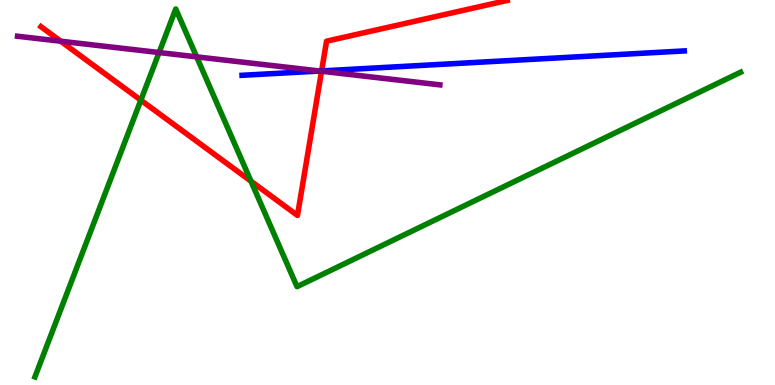[{'lines': ['blue', 'red'], 'intersections': [{'x': 4.15, 'y': 8.16}]}, {'lines': ['green', 'red'], 'intersections': [{'x': 1.82, 'y': 7.4}, {'x': 3.24, 'y': 5.29}]}, {'lines': ['purple', 'red'], 'intersections': [{'x': 0.783, 'y': 8.93}, {'x': 4.15, 'y': 8.15}]}, {'lines': ['blue', 'green'], 'intersections': []}, {'lines': ['blue', 'purple'], 'intersections': [{'x': 4.13, 'y': 8.16}]}, {'lines': ['green', 'purple'], 'intersections': [{'x': 2.05, 'y': 8.64}, {'x': 2.54, 'y': 8.52}]}]